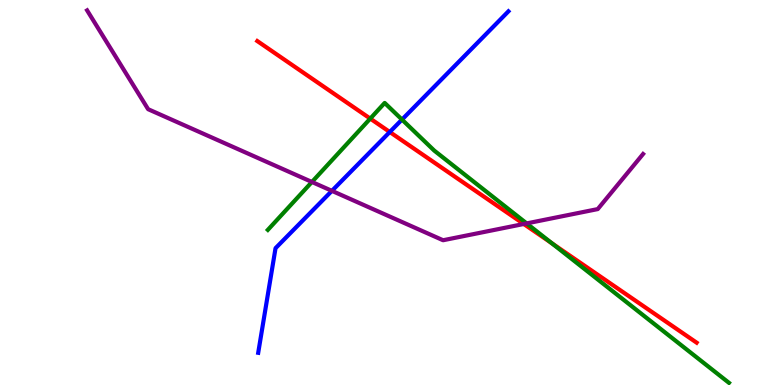[{'lines': ['blue', 'red'], 'intersections': [{'x': 5.03, 'y': 6.57}]}, {'lines': ['green', 'red'], 'intersections': [{'x': 4.78, 'y': 6.92}, {'x': 7.12, 'y': 3.68}]}, {'lines': ['purple', 'red'], 'intersections': [{'x': 6.76, 'y': 4.18}]}, {'lines': ['blue', 'green'], 'intersections': [{'x': 5.19, 'y': 6.89}]}, {'lines': ['blue', 'purple'], 'intersections': [{'x': 4.28, 'y': 5.04}]}, {'lines': ['green', 'purple'], 'intersections': [{'x': 4.02, 'y': 5.27}, {'x': 6.8, 'y': 4.2}]}]